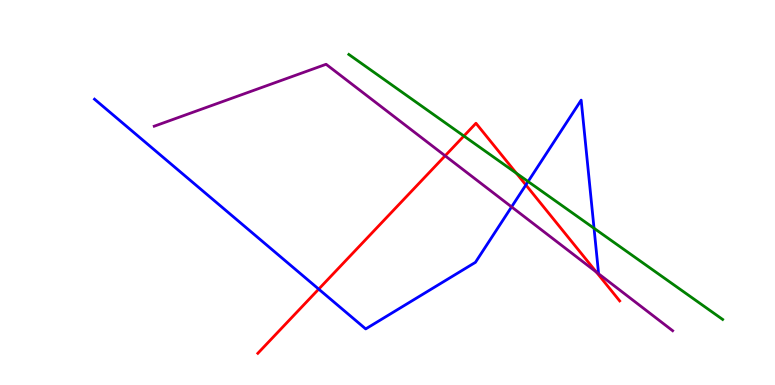[{'lines': ['blue', 'red'], 'intersections': [{'x': 4.11, 'y': 2.49}, {'x': 6.79, 'y': 5.2}]}, {'lines': ['green', 'red'], 'intersections': [{'x': 5.99, 'y': 6.47}, {'x': 6.66, 'y': 5.5}]}, {'lines': ['purple', 'red'], 'intersections': [{'x': 5.74, 'y': 5.95}, {'x': 7.69, 'y': 2.93}]}, {'lines': ['blue', 'green'], 'intersections': [{'x': 6.81, 'y': 5.28}, {'x': 7.66, 'y': 4.07}]}, {'lines': ['blue', 'purple'], 'intersections': [{'x': 6.6, 'y': 4.63}]}, {'lines': ['green', 'purple'], 'intersections': []}]